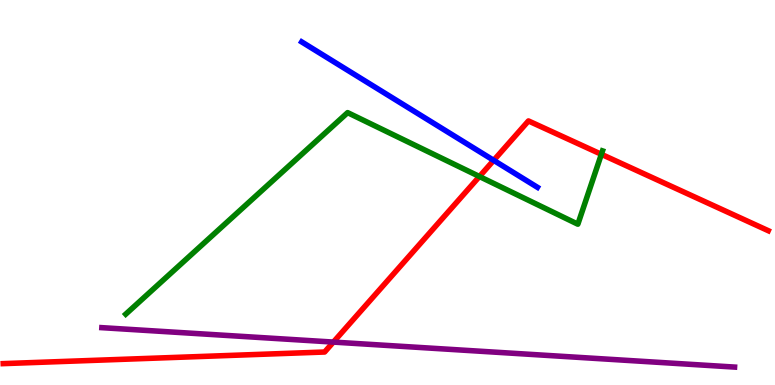[{'lines': ['blue', 'red'], 'intersections': [{'x': 6.37, 'y': 5.84}]}, {'lines': ['green', 'red'], 'intersections': [{'x': 6.19, 'y': 5.42}, {'x': 7.76, 'y': 5.99}]}, {'lines': ['purple', 'red'], 'intersections': [{'x': 4.3, 'y': 1.11}]}, {'lines': ['blue', 'green'], 'intersections': []}, {'lines': ['blue', 'purple'], 'intersections': []}, {'lines': ['green', 'purple'], 'intersections': []}]